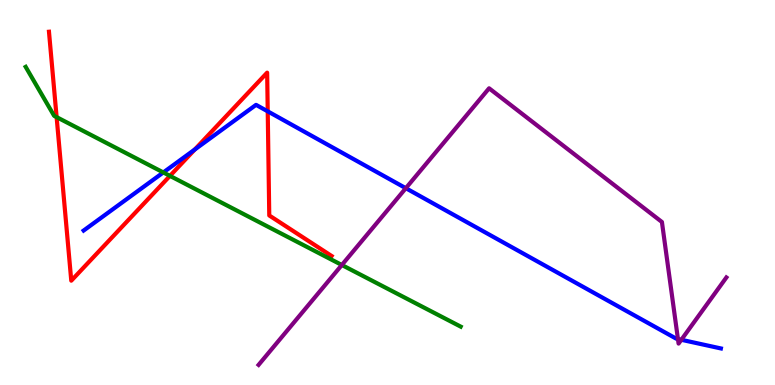[{'lines': ['blue', 'red'], 'intersections': [{'x': 2.51, 'y': 6.12}, {'x': 3.45, 'y': 7.11}]}, {'lines': ['green', 'red'], 'intersections': [{'x': 0.731, 'y': 6.96}, {'x': 2.19, 'y': 5.43}]}, {'lines': ['purple', 'red'], 'intersections': []}, {'lines': ['blue', 'green'], 'intersections': [{'x': 2.11, 'y': 5.52}]}, {'lines': ['blue', 'purple'], 'intersections': [{'x': 5.24, 'y': 5.11}, {'x': 8.75, 'y': 1.19}, {'x': 8.79, 'y': 1.17}]}, {'lines': ['green', 'purple'], 'intersections': [{'x': 4.41, 'y': 3.12}]}]